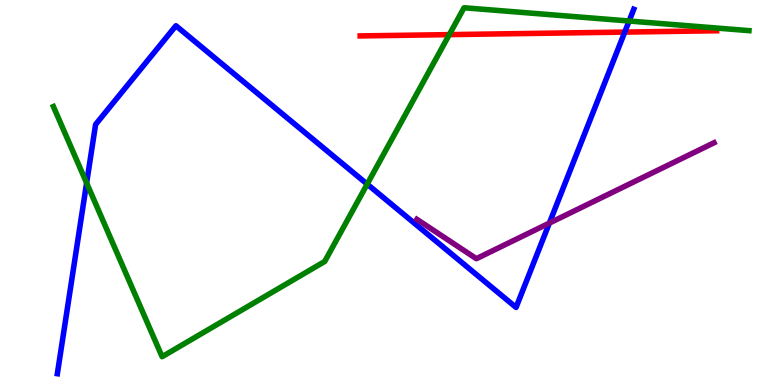[{'lines': ['blue', 'red'], 'intersections': [{'x': 8.06, 'y': 9.17}]}, {'lines': ['green', 'red'], 'intersections': [{'x': 5.8, 'y': 9.1}]}, {'lines': ['purple', 'red'], 'intersections': []}, {'lines': ['blue', 'green'], 'intersections': [{'x': 1.12, 'y': 5.25}, {'x': 4.74, 'y': 5.22}, {'x': 8.12, 'y': 9.45}]}, {'lines': ['blue', 'purple'], 'intersections': [{'x': 7.09, 'y': 4.21}]}, {'lines': ['green', 'purple'], 'intersections': []}]